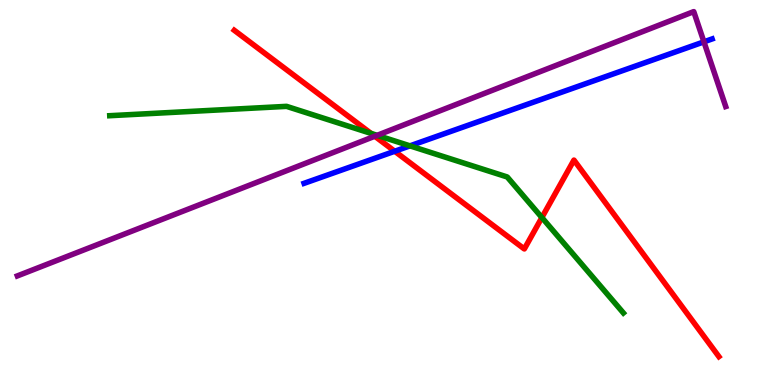[{'lines': ['blue', 'red'], 'intersections': [{'x': 5.09, 'y': 6.07}]}, {'lines': ['green', 'red'], 'intersections': [{'x': 4.79, 'y': 6.54}, {'x': 6.99, 'y': 4.35}]}, {'lines': ['purple', 'red'], 'intersections': [{'x': 4.84, 'y': 6.46}]}, {'lines': ['blue', 'green'], 'intersections': [{'x': 5.29, 'y': 6.21}]}, {'lines': ['blue', 'purple'], 'intersections': [{'x': 9.08, 'y': 8.91}]}, {'lines': ['green', 'purple'], 'intersections': [{'x': 4.87, 'y': 6.48}]}]